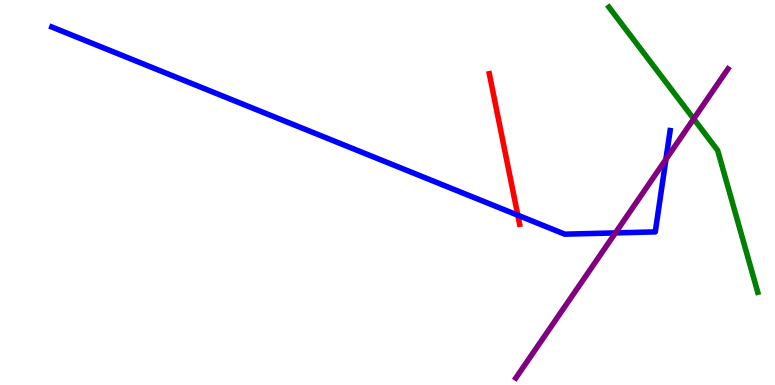[{'lines': ['blue', 'red'], 'intersections': [{'x': 6.68, 'y': 4.41}]}, {'lines': ['green', 'red'], 'intersections': []}, {'lines': ['purple', 'red'], 'intersections': []}, {'lines': ['blue', 'green'], 'intersections': []}, {'lines': ['blue', 'purple'], 'intersections': [{'x': 7.94, 'y': 3.95}, {'x': 8.59, 'y': 5.86}]}, {'lines': ['green', 'purple'], 'intersections': [{'x': 8.95, 'y': 6.91}]}]